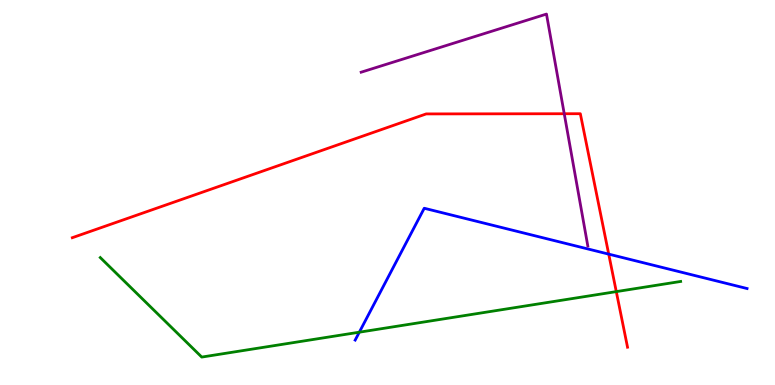[{'lines': ['blue', 'red'], 'intersections': [{'x': 7.85, 'y': 3.4}]}, {'lines': ['green', 'red'], 'intersections': [{'x': 7.95, 'y': 2.43}]}, {'lines': ['purple', 'red'], 'intersections': [{'x': 7.28, 'y': 7.05}]}, {'lines': ['blue', 'green'], 'intersections': [{'x': 4.64, 'y': 1.37}]}, {'lines': ['blue', 'purple'], 'intersections': []}, {'lines': ['green', 'purple'], 'intersections': []}]